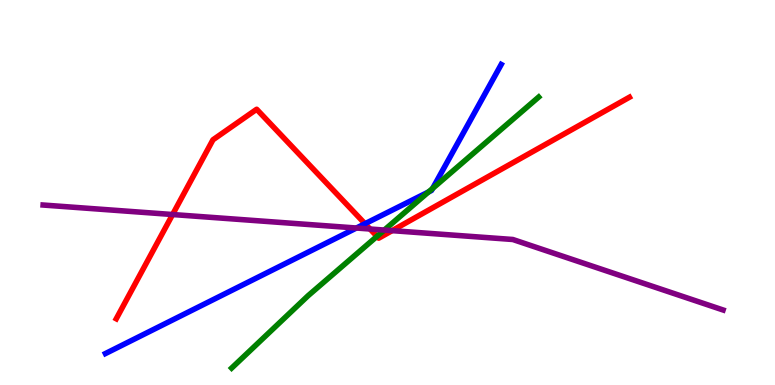[{'lines': ['blue', 'red'], 'intersections': [{'x': 4.71, 'y': 4.19}]}, {'lines': ['green', 'red'], 'intersections': [{'x': 4.86, 'y': 3.86}]}, {'lines': ['purple', 'red'], 'intersections': [{'x': 2.23, 'y': 4.43}, {'x': 4.77, 'y': 4.05}, {'x': 5.06, 'y': 4.01}]}, {'lines': ['blue', 'green'], 'intersections': [{'x': 5.53, 'y': 5.01}, {'x': 5.58, 'y': 5.11}]}, {'lines': ['blue', 'purple'], 'intersections': [{'x': 4.6, 'y': 4.08}]}, {'lines': ['green', 'purple'], 'intersections': [{'x': 4.96, 'y': 4.02}]}]